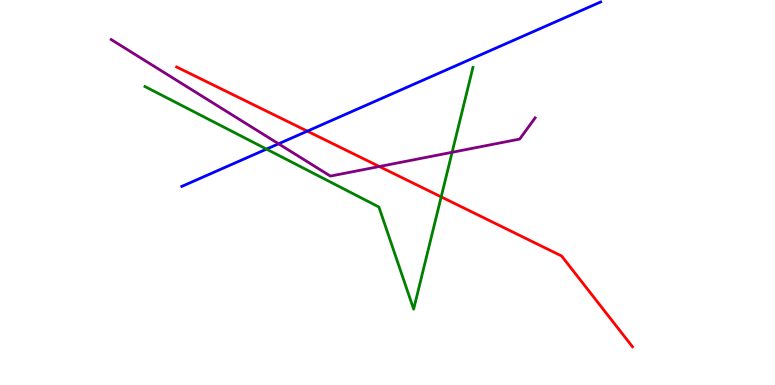[{'lines': ['blue', 'red'], 'intersections': [{'x': 3.97, 'y': 6.59}]}, {'lines': ['green', 'red'], 'intersections': [{'x': 5.69, 'y': 4.89}]}, {'lines': ['purple', 'red'], 'intersections': [{'x': 4.89, 'y': 5.67}]}, {'lines': ['blue', 'green'], 'intersections': [{'x': 3.44, 'y': 6.13}]}, {'lines': ['blue', 'purple'], 'intersections': [{'x': 3.59, 'y': 6.26}]}, {'lines': ['green', 'purple'], 'intersections': [{'x': 5.83, 'y': 6.04}]}]